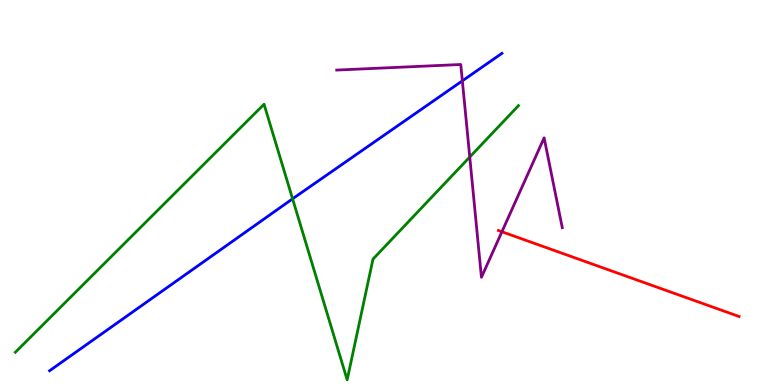[{'lines': ['blue', 'red'], 'intersections': []}, {'lines': ['green', 'red'], 'intersections': []}, {'lines': ['purple', 'red'], 'intersections': [{'x': 6.48, 'y': 3.98}]}, {'lines': ['blue', 'green'], 'intersections': [{'x': 3.78, 'y': 4.84}]}, {'lines': ['blue', 'purple'], 'intersections': [{'x': 5.97, 'y': 7.9}]}, {'lines': ['green', 'purple'], 'intersections': [{'x': 6.06, 'y': 5.92}]}]